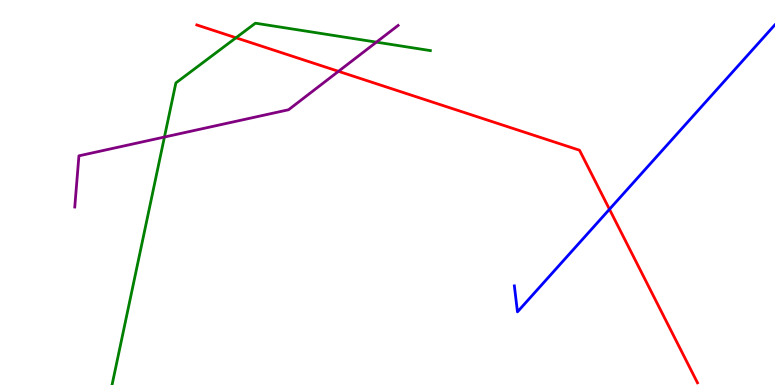[{'lines': ['blue', 'red'], 'intersections': [{'x': 7.86, 'y': 4.56}]}, {'lines': ['green', 'red'], 'intersections': [{'x': 3.04, 'y': 9.02}]}, {'lines': ['purple', 'red'], 'intersections': [{'x': 4.37, 'y': 8.15}]}, {'lines': ['blue', 'green'], 'intersections': []}, {'lines': ['blue', 'purple'], 'intersections': []}, {'lines': ['green', 'purple'], 'intersections': [{'x': 2.12, 'y': 6.44}, {'x': 4.86, 'y': 8.91}]}]